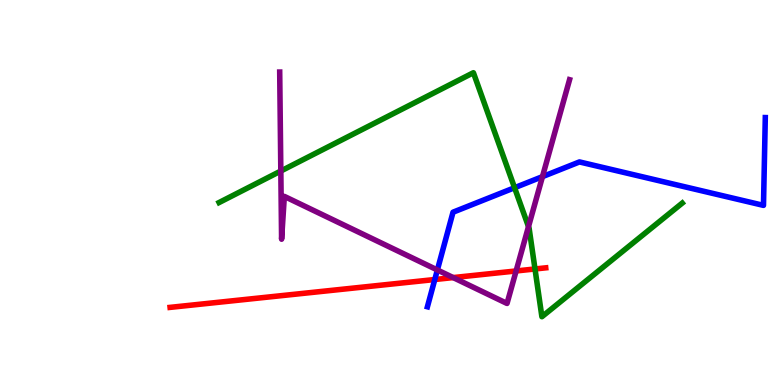[{'lines': ['blue', 'red'], 'intersections': [{'x': 5.61, 'y': 2.74}]}, {'lines': ['green', 'red'], 'intersections': [{'x': 6.9, 'y': 3.01}]}, {'lines': ['purple', 'red'], 'intersections': [{'x': 5.85, 'y': 2.79}, {'x': 6.66, 'y': 2.96}]}, {'lines': ['blue', 'green'], 'intersections': [{'x': 6.64, 'y': 5.12}]}, {'lines': ['blue', 'purple'], 'intersections': [{'x': 5.64, 'y': 2.99}, {'x': 7.0, 'y': 5.41}]}, {'lines': ['green', 'purple'], 'intersections': [{'x': 3.62, 'y': 5.56}, {'x': 6.82, 'y': 4.11}]}]